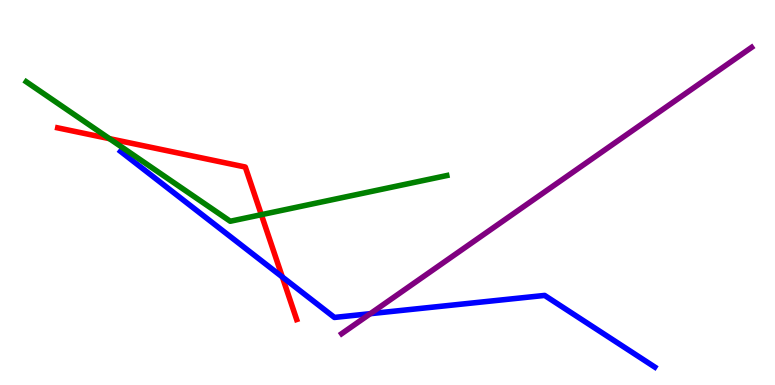[{'lines': ['blue', 'red'], 'intersections': [{'x': 3.64, 'y': 2.81}]}, {'lines': ['green', 'red'], 'intersections': [{'x': 1.41, 'y': 6.4}, {'x': 3.37, 'y': 4.42}]}, {'lines': ['purple', 'red'], 'intersections': []}, {'lines': ['blue', 'green'], 'intersections': []}, {'lines': ['blue', 'purple'], 'intersections': [{'x': 4.78, 'y': 1.85}]}, {'lines': ['green', 'purple'], 'intersections': []}]